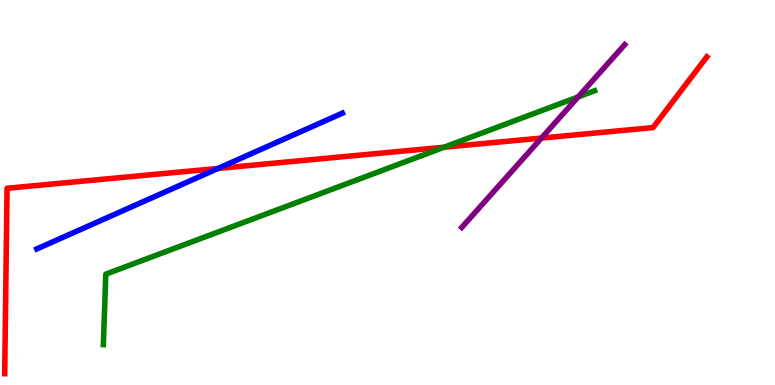[{'lines': ['blue', 'red'], 'intersections': [{'x': 2.81, 'y': 5.62}]}, {'lines': ['green', 'red'], 'intersections': [{'x': 5.73, 'y': 6.18}]}, {'lines': ['purple', 'red'], 'intersections': [{'x': 6.99, 'y': 6.41}]}, {'lines': ['blue', 'green'], 'intersections': []}, {'lines': ['blue', 'purple'], 'intersections': []}, {'lines': ['green', 'purple'], 'intersections': [{'x': 7.46, 'y': 7.48}]}]